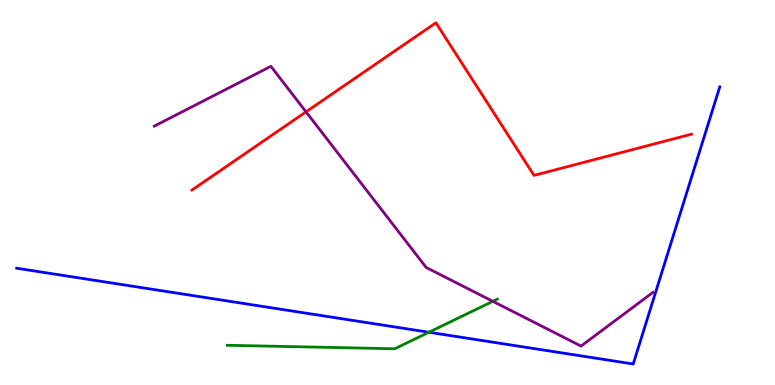[{'lines': ['blue', 'red'], 'intersections': []}, {'lines': ['green', 'red'], 'intersections': []}, {'lines': ['purple', 'red'], 'intersections': [{'x': 3.95, 'y': 7.09}]}, {'lines': ['blue', 'green'], 'intersections': [{'x': 5.53, 'y': 1.37}]}, {'lines': ['blue', 'purple'], 'intersections': []}, {'lines': ['green', 'purple'], 'intersections': [{'x': 6.36, 'y': 2.17}]}]